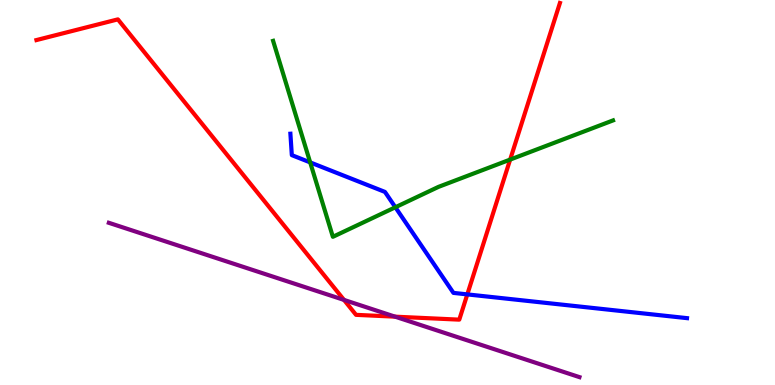[{'lines': ['blue', 'red'], 'intersections': [{'x': 6.03, 'y': 2.35}]}, {'lines': ['green', 'red'], 'intersections': [{'x': 6.58, 'y': 5.85}]}, {'lines': ['purple', 'red'], 'intersections': [{'x': 4.44, 'y': 2.21}, {'x': 5.1, 'y': 1.77}]}, {'lines': ['blue', 'green'], 'intersections': [{'x': 4.0, 'y': 5.78}, {'x': 5.1, 'y': 4.62}]}, {'lines': ['blue', 'purple'], 'intersections': []}, {'lines': ['green', 'purple'], 'intersections': []}]